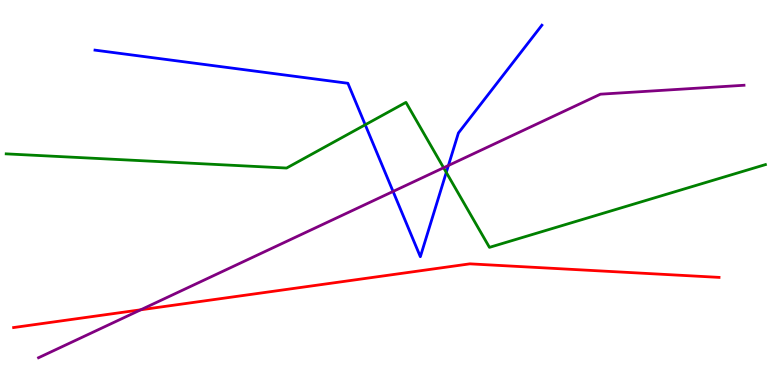[{'lines': ['blue', 'red'], 'intersections': []}, {'lines': ['green', 'red'], 'intersections': []}, {'lines': ['purple', 'red'], 'intersections': [{'x': 1.82, 'y': 1.95}]}, {'lines': ['blue', 'green'], 'intersections': [{'x': 4.71, 'y': 6.76}, {'x': 5.76, 'y': 5.52}]}, {'lines': ['blue', 'purple'], 'intersections': [{'x': 5.07, 'y': 5.03}, {'x': 5.79, 'y': 5.7}]}, {'lines': ['green', 'purple'], 'intersections': [{'x': 5.72, 'y': 5.64}]}]